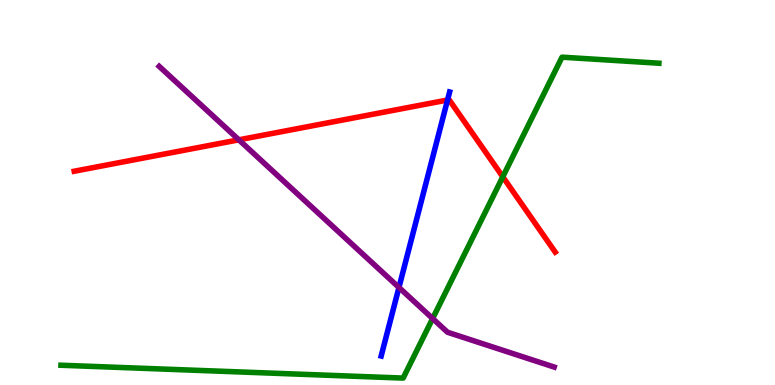[{'lines': ['blue', 'red'], 'intersections': [{'x': 5.77, 'y': 7.4}]}, {'lines': ['green', 'red'], 'intersections': [{'x': 6.49, 'y': 5.41}]}, {'lines': ['purple', 'red'], 'intersections': [{'x': 3.08, 'y': 6.37}]}, {'lines': ['blue', 'green'], 'intersections': []}, {'lines': ['blue', 'purple'], 'intersections': [{'x': 5.15, 'y': 2.53}]}, {'lines': ['green', 'purple'], 'intersections': [{'x': 5.58, 'y': 1.73}]}]